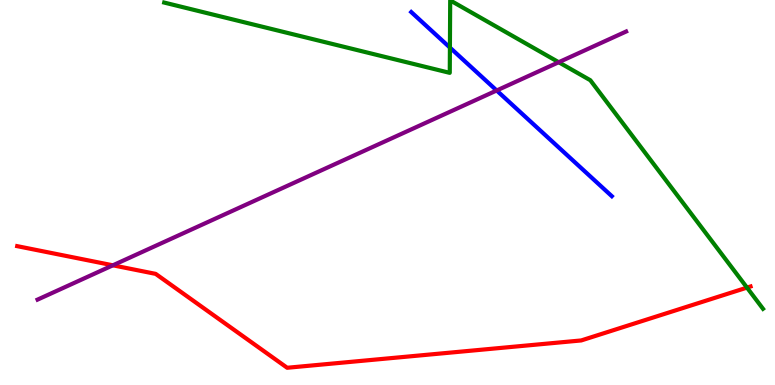[{'lines': ['blue', 'red'], 'intersections': []}, {'lines': ['green', 'red'], 'intersections': [{'x': 9.64, 'y': 2.53}]}, {'lines': ['purple', 'red'], 'intersections': [{'x': 1.46, 'y': 3.11}]}, {'lines': ['blue', 'green'], 'intersections': [{'x': 5.81, 'y': 8.76}]}, {'lines': ['blue', 'purple'], 'intersections': [{'x': 6.41, 'y': 7.65}]}, {'lines': ['green', 'purple'], 'intersections': [{'x': 7.21, 'y': 8.38}]}]